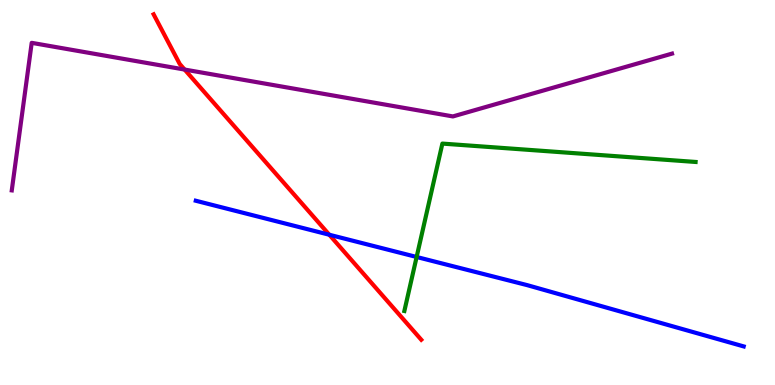[{'lines': ['blue', 'red'], 'intersections': [{'x': 4.25, 'y': 3.9}]}, {'lines': ['green', 'red'], 'intersections': []}, {'lines': ['purple', 'red'], 'intersections': [{'x': 2.38, 'y': 8.19}]}, {'lines': ['blue', 'green'], 'intersections': [{'x': 5.38, 'y': 3.33}]}, {'lines': ['blue', 'purple'], 'intersections': []}, {'lines': ['green', 'purple'], 'intersections': []}]